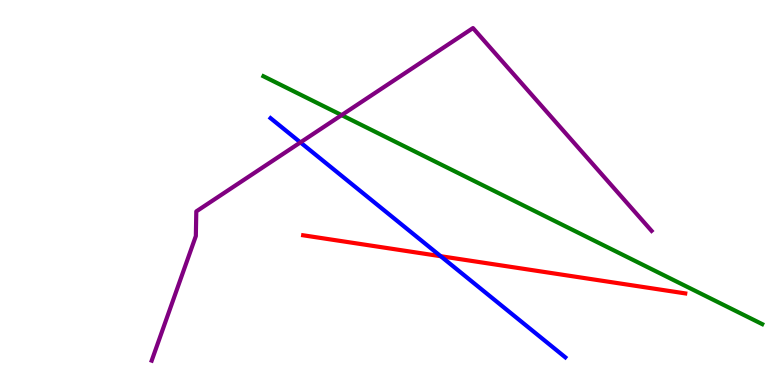[{'lines': ['blue', 'red'], 'intersections': [{'x': 5.69, 'y': 3.35}]}, {'lines': ['green', 'red'], 'intersections': []}, {'lines': ['purple', 'red'], 'intersections': []}, {'lines': ['blue', 'green'], 'intersections': []}, {'lines': ['blue', 'purple'], 'intersections': [{'x': 3.88, 'y': 6.3}]}, {'lines': ['green', 'purple'], 'intersections': [{'x': 4.41, 'y': 7.01}]}]